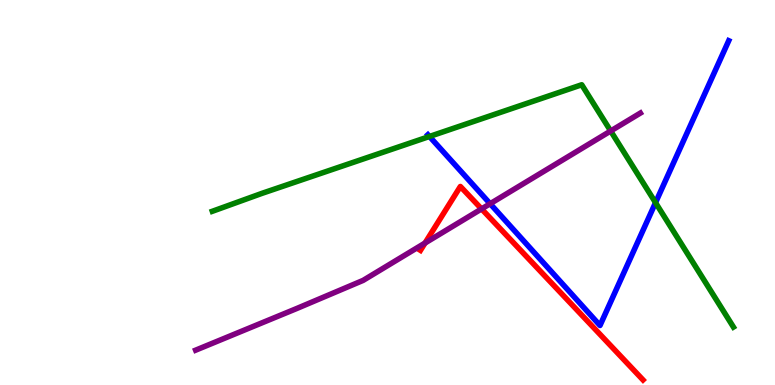[{'lines': ['blue', 'red'], 'intersections': []}, {'lines': ['green', 'red'], 'intersections': []}, {'lines': ['purple', 'red'], 'intersections': [{'x': 5.48, 'y': 3.69}, {'x': 6.21, 'y': 4.57}]}, {'lines': ['blue', 'green'], 'intersections': [{'x': 5.54, 'y': 6.46}, {'x': 8.46, 'y': 4.74}]}, {'lines': ['blue', 'purple'], 'intersections': [{'x': 6.32, 'y': 4.71}]}, {'lines': ['green', 'purple'], 'intersections': [{'x': 7.88, 'y': 6.6}]}]